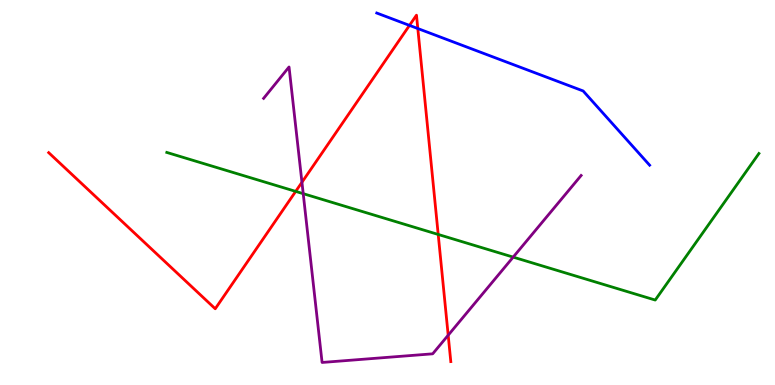[{'lines': ['blue', 'red'], 'intersections': [{'x': 5.28, 'y': 9.34}, {'x': 5.39, 'y': 9.26}]}, {'lines': ['green', 'red'], 'intersections': [{'x': 3.82, 'y': 5.03}, {'x': 5.65, 'y': 3.91}]}, {'lines': ['purple', 'red'], 'intersections': [{'x': 3.9, 'y': 5.27}, {'x': 5.78, 'y': 1.29}]}, {'lines': ['blue', 'green'], 'intersections': []}, {'lines': ['blue', 'purple'], 'intersections': []}, {'lines': ['green', 'purple'], 'intersections': [{'x': 3.91, 'y': 4.97}, {'x': 6.62, 'y': 3.32}]}]